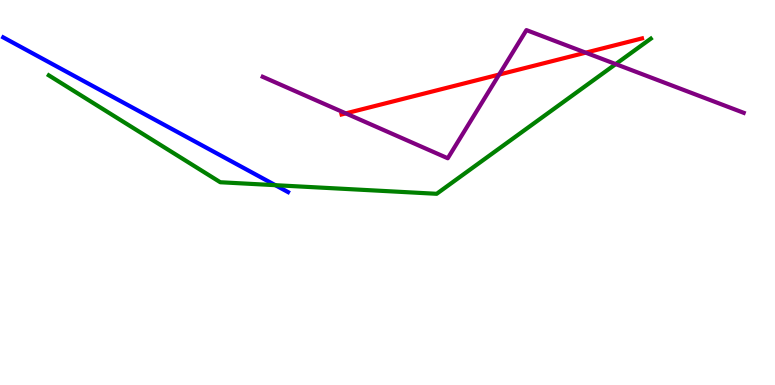[{'lines': ['blue', 'red'], 'intersections': []}, {'lines': ['green', 'red'], 'intersections': []}, {'lines': ['purple', 'red'], 'intersections': [{'x': 4.46, 'y': 7.06}, {'x': 6.44, 'y': 8.06}, {'x': 7.56, 'y': 8.63}]}, {'lines': ['blue', 'green'], 'intersections': [{'x': 3.55, 'y': 5.19}]}, {'lines': ['blue', 'purple'], 'intersections': []}, {'lines': ['green', 'purple'], 'intersections': [{'x': 7.94, 'y': 8.34}]}]